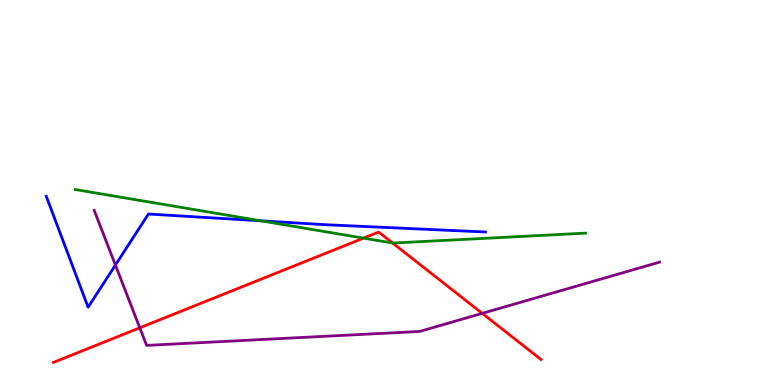[{'lines': ['blue', 'red'], 'intersections': []}, {'lines': ['green', 'red'], 'intersections': [{'x': 4.69, 'y': 3.81}, {'x': 5.07, 'y': 3.69}]}, {'lines': ['purple', 'red'], 'intersections': [{'x': 1.8, 'y': 1.49}, {'x': 6.22, 'y': 1.86}]}, {'lines': ['blue', 'green'], 'intersections': [{'x': 3.36, 'y': 4.26}]}, {'lines': ['blue', 'purple'], 'intersections': [{'x': 1.49, 'y': 3.12}]}, {'lines': ['green', 'purple'], 'intersections': []}]